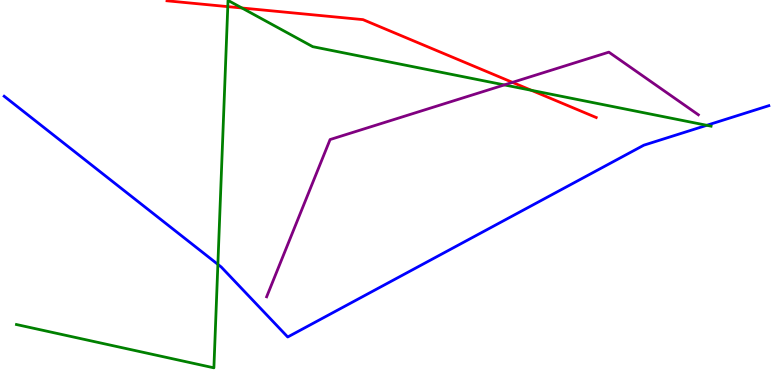[{'lines': ['blue', 'red'], 'intersections': []}, {'lines': ['green', 'red'], 'intersections': [{'x': 2.94, 'y': 9.83}, {'x': 3.12, 'y': 9.79}, {'x': 6.86, 'y': 7.65}]}, {'lines': ['purple', 'red'], 'intersections': [{'x': 6.61, 'y': 7.86}]}, {'lines': ['blue', 'green'], 'intersections': [{'x': 2.81, 'y': 3.13}, {'x': 9.12, 'y': 6.75}]}, {'lines': ['blue', 'purple'], 'intersections': []}, {'lines': ['green', 'purple'], 'intersections': [{'x': 6.51, 'y': 7.79}]}]